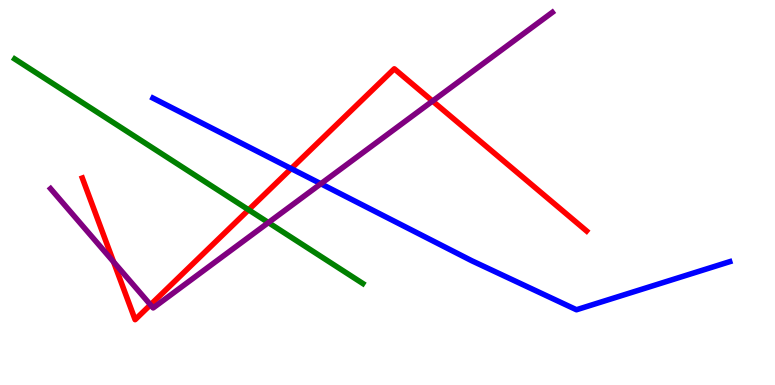[{'lines': ['blue', 'red'], 'intersections': [{'x': 3.76, 'y': 5.62}]}, {'lines': ['green', 'red'], 'intersections': [{'x': 3.21, 'y': 4.55}]}, {'lines': ['purple', 'red'], 'intersections': [{'x': 1.47, 'y': 3.2}, {'x': 1.94, 'y': 2.08}, {'x': 5.58, 'y': 7.37}]}, {'lines': ['blue', 'green'], 'intersections': []}, {'lines': ['blue', 'purple'], 'intersections': [{'x': 4.14, 'y': 5.23}]}, {'lines': ['green', 'purple'], 'intersections': [{'x': 3.46, 'y': 4.22}]}]